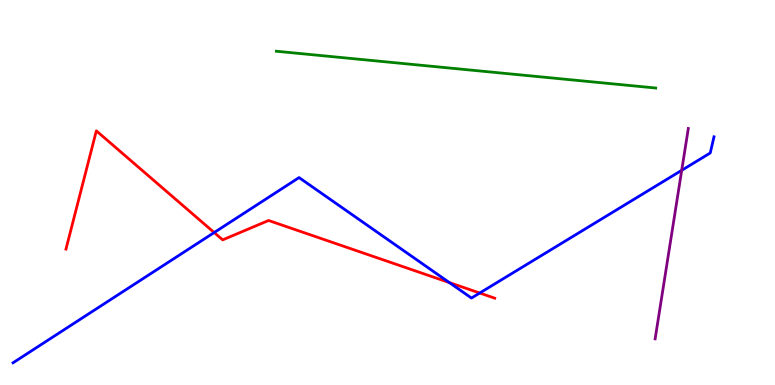[{'lines': ['blue', 'red'], 'intersections': [{'x': 2.76, 'y': 3.96}, {'x': 5.8, 'y': 2.66}, {'x': 6.19, 'y': 2.39}]}, {'lines': ['green', 'red'], 'intersections': []}, {'lines': ['purple', 'red'], 'intersections': []}, {'lines': ['blue', 'green'], 'intersections': []}, {'lines': ['blue', 'purple'], 'intersections': [{'x': 8.8, 'y': 5.58}]}, {'lines': ['green', 'purple'], 'intersections': []}]